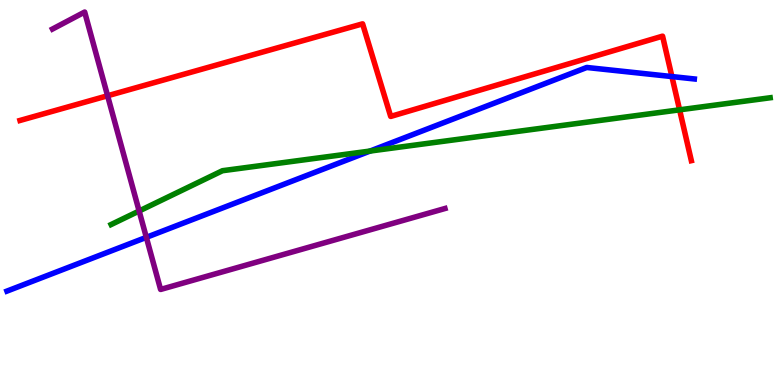[{'lines': ['blue', 'red'], 'intersections': [{'x': 8.67, 'y': 8.01}]}, {'lines': ['green', 'red'], 'intersections': [{'x': 8.77, 'y': 7.15}]}, {'lines': ['purple', 'red'], 'intersections': [{'x': 1.39, 'y': 7.51}]}, {'lines': ['blue', 'green'], 'intersections': [{'x': 4.77, 'y': 6.08}]}, {'lines': ['blue', 'purple'], 'intersections': [{'x': 1.89, 'y': 3.84}]}, {'lines': ['green', 'purple'], 'intersections': [{'x': 1.8, 'y': 4.52}]}]